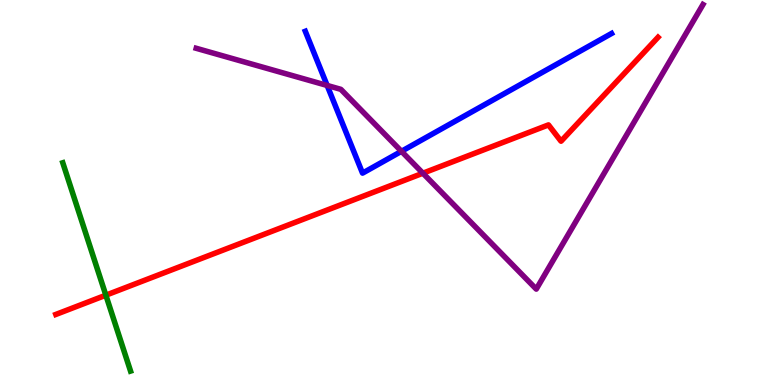[{'lines': ['blue', 'red'], 'intersections': []}, {'lines': ['green', 'red'], 'intersections': [{'x': 1.37, 'y': 2.33}]}, {'lines': ['purple', 'red'], 'intersections': [{'x': 5.46, 'y': 5.5}]}, {'lines': ['blue', 'green'], 'intersections': []}, {'lines': ['blue', 'purple'], 'intersections': [{'x': 4.22, 'y': 7.78}, {'x': 5.18, 'y': 6.07}]}, {'lines': ['green', 'purple'], 'intersections': []}]